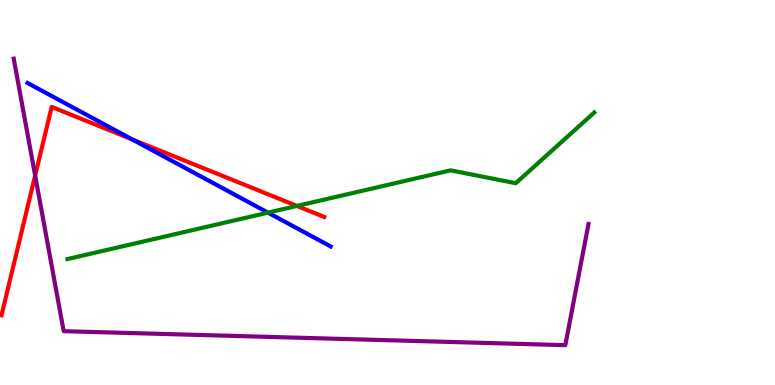[{'lines': ['blue', 'red'], 'intersections': [{'x': 1.71, 'y': 6.38}]}, {'lines': ['green', 'red'], 'intersections': [{'x': 3.83, 'y': 4.65}]}, {'lines': ['purple', 'red'], 'intersections': [{'x': 0.454, 'y': 5.44}]}, {'lines': ['blue', 'green'], 'intersections': [{'x': 3.46, 'y': 4.48}]}, {'lines': ['blue', 'purple'], 'intersections': []}, {'lines': ['green', 'purple'], 'intersections': []}]